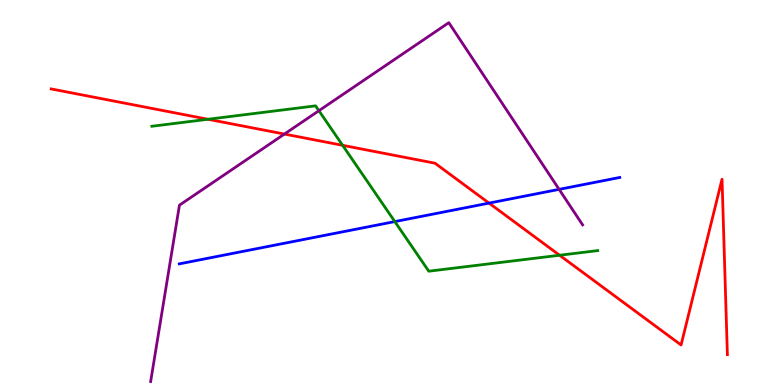[{'lines': ['blue', 'red'], 'intersections': [{'x': 6.31, 'y': 4.72}]}, {'lines': ['green', 'red'], 'intersections': [{'x': 2.68, 'y': 6.9}, {'x': 4.42, 'y': 6.23}, {'x': 7.22, 'y': 3.37}]}, {'lines': ['purple', 'red'], 'intersections': [{'x': 3.67, 'y': 6.52}]}, {'lines': ['blue', 'green'], 'intersections': [{'x': 5.09, 'y': 4.24}]}, {'lines': ['blue', 'purple'], 'intersections': [{'x': 7.21, 'y': 5.08}]}, {'lines': ['green', 'purple'], 'intersections': [{'x': 4.11, 'y': 7.12}]}]